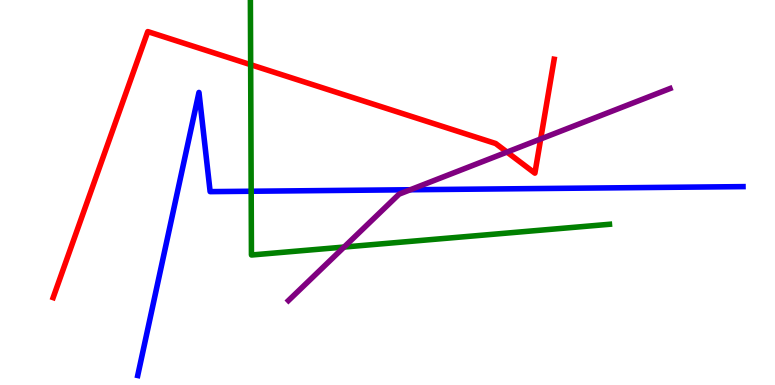[{'lines': ['blue', 'red'], 'intersections': []}, {'lines': ['green', 'red'], 'intersections': [{'x': 3.23, 'y': 8.32}]}, {'lines': ['purple', 'red'], 'intersections': [{'x': 6.54, 'y': 6.05}, {'x': 6.98, 'y': 6.39}]}, {'lines': ['blue', 'green'], 'intersections': [{'x': 3.24, 'y': 5.03}]}, {'lines': ['blue', 'purple'], 'intersections': [{'x': 5.29, 'y': 5.07}]}, {'lines': ['green', 'purple'], 'intersections': [{'x': 4.44, 'y': 3.58}]}]